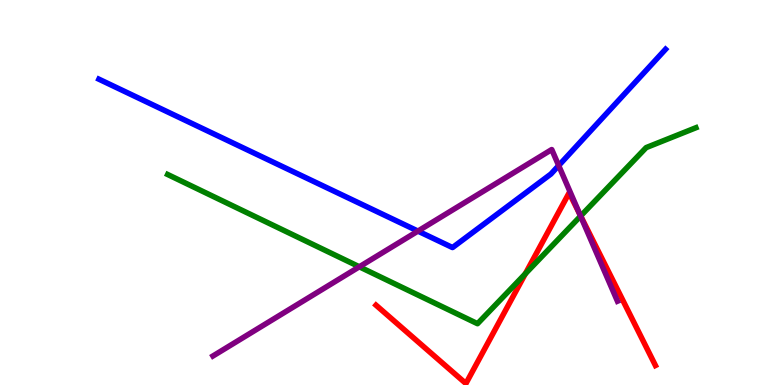[{'lines': ['blue', 'red'], 'intersections': []}, {'lines': ['green', 'red'], 'intersections': [{'x': 6.78, 'y': 2.89}, {'x': 7.49, 'y': 4.39}]}, {'lines': ['purple', 'red'], 'intersections': [{'x': 7.48, 'y': 4.44}]}, {'lines': ['blue', 'green'], 'intersections': []}, {'lines': ['blue', 'purple'], 'intersections': [{'x': 5.39, 'y': 4.0}, {'x': 7.21, 'y': 5.7}]}, {'lines': ['green', 'purple'], 'intersections': [{'x': 4.64, 'y': 3.07}, {'x': 7.49, 'y': 4.39}]}]